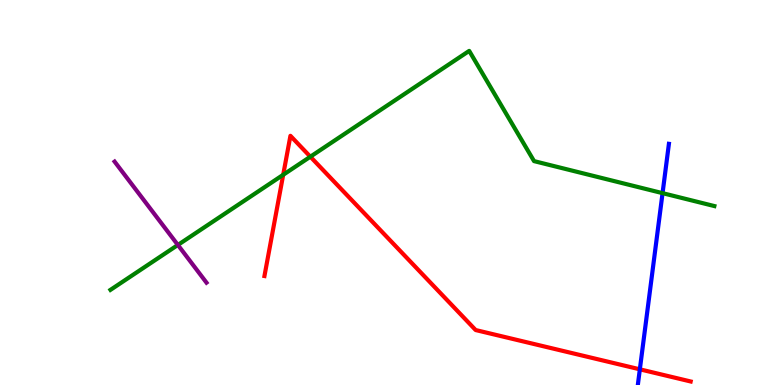[{'lines': ['blue', 'red'], 'intersections': [{'x': 8.26, 'y': 0.407}]}, {'lines': ['green', 'red'], 'intersections': [{'x': 3.65, 'y': 5.46}, {'x': 4.0, 'y': 5.93}]}, {'lines': ['purple', 'red'], 'intersections': []}, {'lines': ['blue', 'green'], 'intersections': [{'x': 8.55, 'y': 4.98}]}, {'lines': ['blue', 'purple'], 'intersections': []}, {'lines': ['green', 'purple'], 'intersections': [{'x': 2.3, 'y': 3.64}]}]